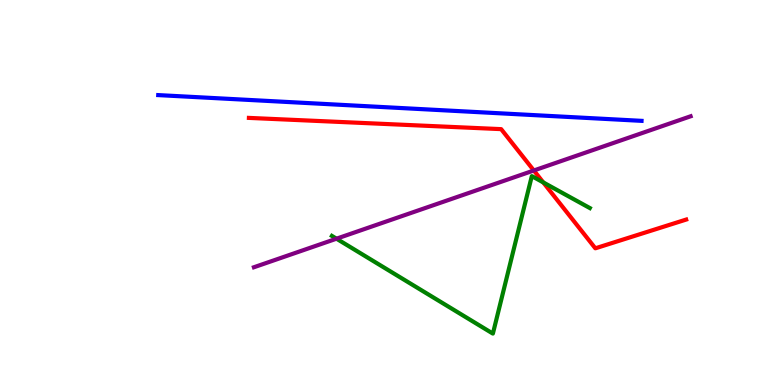[{'lines': ['blue', 'red'], 'intersections': []}, {'lines': ['green', 'red'], 'intersections': [{'x': 7.01, 'y': 5.26}]}, {'lines': ['purple', 'red'], 'intersections': [{'x': 6.89, 'y': 5.57}]}, {'lines': ['blue', 'green'], 'intersections': []}, {'lines': ['blue', 'purple'], 'intersections': []}, {'lines': ['green', 'purple'], 'intersections': [{'x': 4.34, 'y': 3.8}]}]